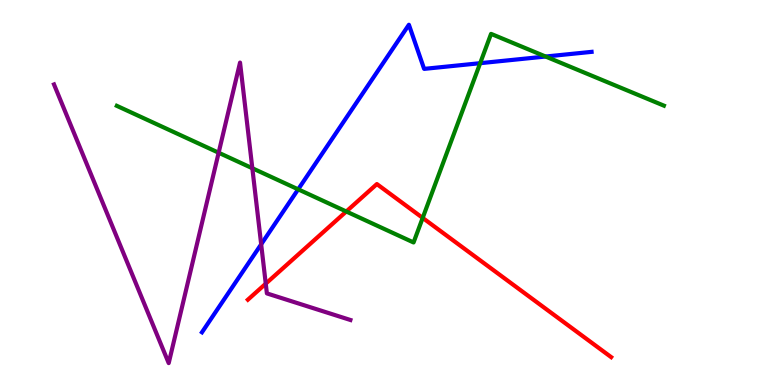[{'lines': ['blue', 'red'], 'intersections': []}, {'lines': ['green', 'red'], 'intersections': [{'x': 4.47, 'y': 4.51}, {'x': 5.45, 'y': 4.34}]}, {'lines': ['purple', 'red'], 'intersections': [{'x': 3.43, 'y': 2.63}]}, {'lines': ['blue', 'green'], 'intersections': [{'x': 3.85, 'y': 5.08}, {'x': 6.2, 'y': 8.36}, {'x': 7.04, 'y': 8.53}]}, {'lines': ['blue', 'purple'], 'intersections': [{'x': 3.37, 'y': 3.65}]}, {'lines': ['green', 'purple'], 'intersections': [{'x': 2.82, 'y': 6.03}, {'x': 3.26, 'y': 5.63}]}]